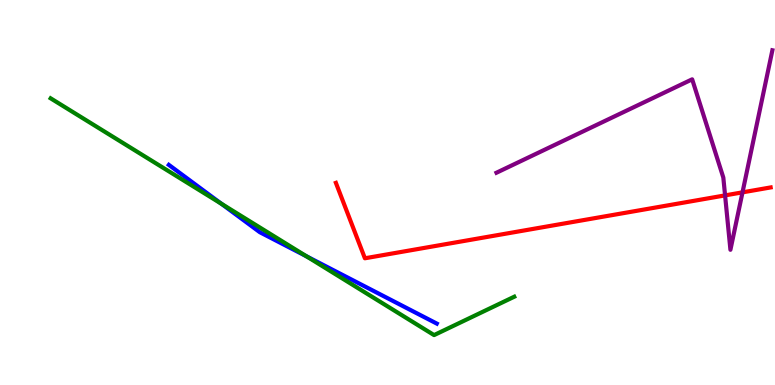[{'lines': ['blue', 'red'], 'intersections': []}, {'lines': ['green', 'red'], 'intersections': []}, {'lines': ['purple', 'red'], 'intersections': [{'x': 9.36, 'y': 4.92}, {'x': 9.58, 'y': 5.0}]}, {'lines': ['blue', 'green'], 'intersections': [{'x': 2.86, 'y': 4.71}, {'x': 3.95, 'y': 3.34}]}, {'lines': ['blue', 'purple'], 'intersections': []}, {'lines': ['green', 'purple'], 'intersections': []}]